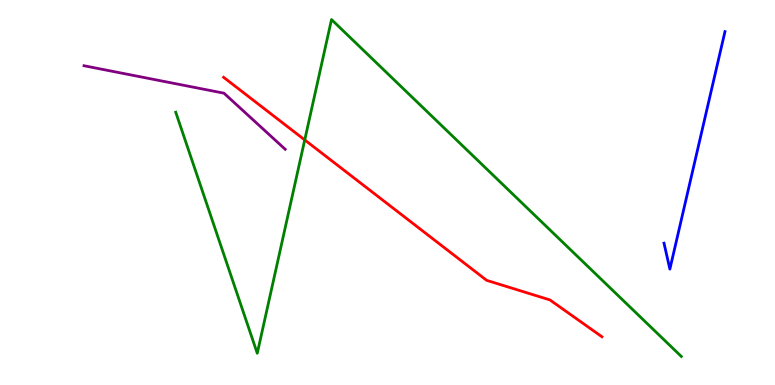[{'lines': ['blue', 'red'], 'intersections': []}, {'lines': ['green', 'red'], 'intersections': [{'x': 3.93, 'y': 6.37}]}, {'lines': ['purple', 'red'], 'intersections': []}, {'lines': ['blue', 'green'], 'intersections': []}, {'lines': ['blue', 'purple'], 'intersections': []}, {'lines': ['green', 'purple'], 'intersections': []}]